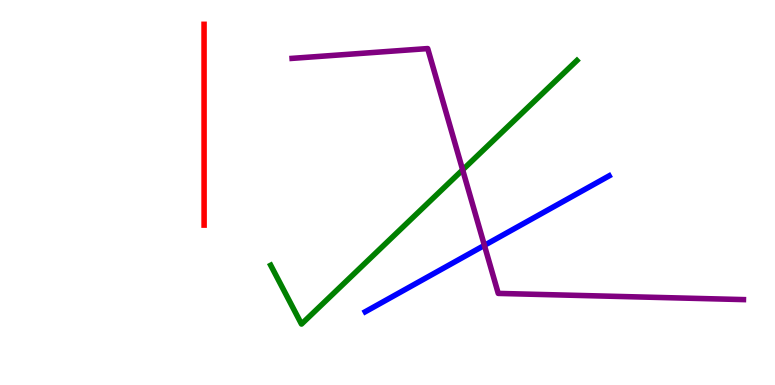[{'lines': ['blue', 'red'], 'intersections': []}, {'lines': ['green', 'red'], 'intersections': []}, {'lines': ['purple', 'red'], 'intersections': []}, {'lines': ['blue', 'green'], 'intersections': []}, {'lines': ['blue', 'purple'], 'intersections': [{'x': 6.25, 'y': 3.63}]}, {'lines': ['green', 'purple'], 'intersections': [{'x': 5.97, 'y': 5.59}]}]